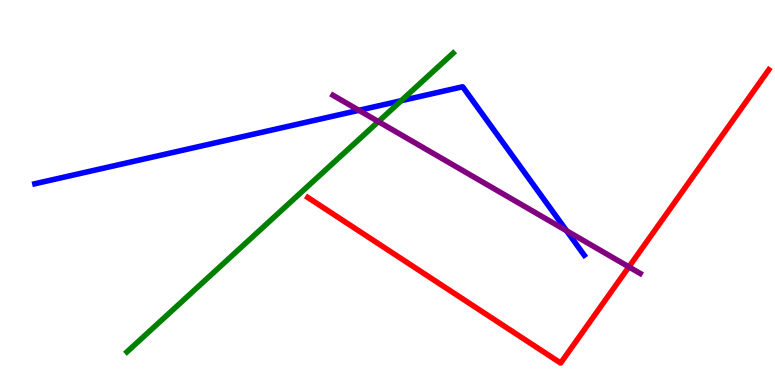[{'lines': ['blue', 'red'], 'intersections': []}, {'lines': ['green', 'red'], 'intersections': []}, {'lines': ['purple', 'red'], 'intersections': [{'x': 8.11, 'y': 3.07}]}, {'lines': ['blue', 'green'], 'intersections': [{'x': 5.18, 'y': 7.38}]}, {'lines': ['blue', 'purple'], 'intersections': [{'x': 4.63, 'y': 7.14}, {'x': 7.31, 'y': 4.01}]}, {'lines': ['green', 'purple'], 'intersections': [{'x': 4.88, 'y': 6.84}]}]